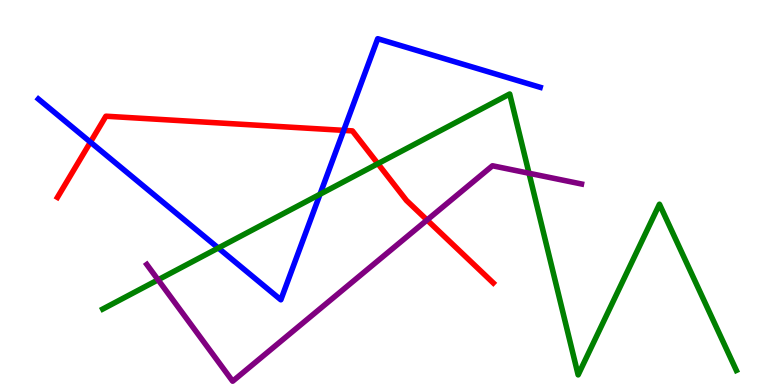[{'lines': ['blue', 'red'], 'intersections': [{'x': 1.17, 'y': 6.31}, {'x': 4.43, 'y': 6.61}]}, {'lines': ['green', 'red'], 'intersections': [{'x': 4.88, 'y': 5.75}]}, {'lines': ['purple', 'red'], 'intersections': [{'x': 5.51, 'y': 4.29}]}, {'lines': ['blue', 'green'], 'intersections': [{'x': 2.82, 'y': 3.56}, {'x': 4.13, 'y': 4.95}]}, {'lines': ['blue', 'purple'], 'intersections': []}, {'lines': ['green', 'purple'], 'intersections': [{'x': 2.04, 'y': 2.73}, {'x': 6.83, 'y': 5.5}]}]